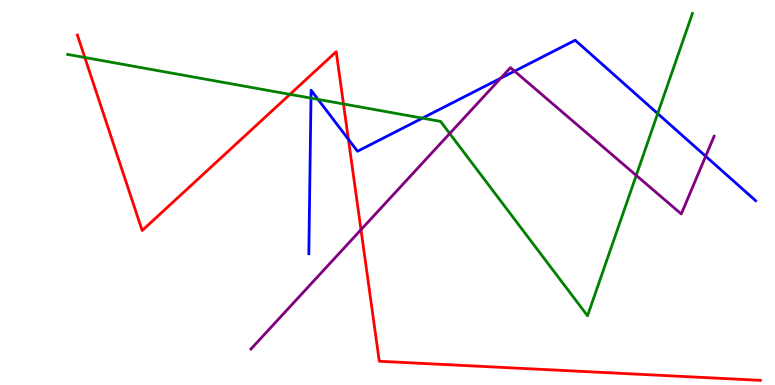[{'lines': ['blue', 'red'], 'intersections': [{'x': 4.5, 'y': 6.38}]}, {'lines': ['green', 'red'], 'intersections': [{'x': 1.09, 'y': 8.51}, {'x': 3.74, 'y': 7.55}, {'x': 4.43, 'y': 7.3}]}, {'lines': ['purple', 'red'], 'intersections': [{'x': 4.66, 'y': 4.03}]}, {'lines': ['blue', 'green'], 'intersections': [{'x': 4.01, 'y': 7.45}, {'x': 4.1, 'y': 7.42}, {'x': 5.45, 'y': 6.93}, {'x': 8.49, 'y': 7.05}]}, {'lines': ['blue', 'purple'], 'intersections': [{'x': 6.46, 'y': 7.97}, {'x': 6.64, 'y': 8.15}, {'x': 9.11, 'y': 5.94}]}, {'lines': ['green', 'purple'], 'intersections': [{'x': 5.8, 'y': 6.53}, {'x': 8.21, 'y': 5.44}]}]